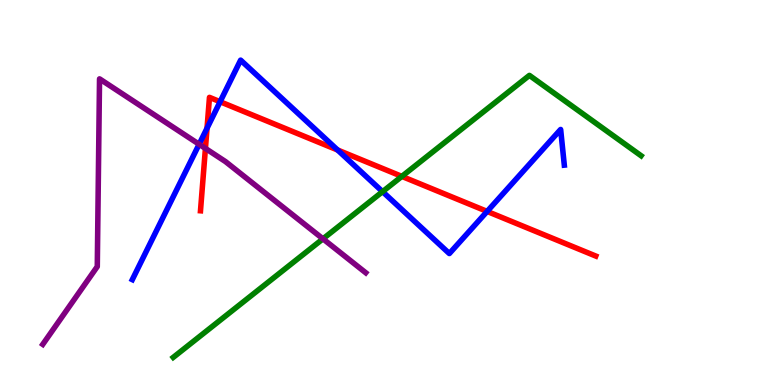[{'lines': ['blue', 'red'], 'intersections': [{'x': 2.67, 'y': 6.67}, {'x': 2.84, 'y': 7.36}, {'x': 4.36, 'y': 6.1}, {'x': 6.29, 'y': 4.51}]}, {'lines': ['green', 'red'], 'intersections': [{'x': 5.19, 'y': 5.42}]}, {'lines': ['purple', 'red'], 'intersections': [{'x': 2.65, 'y': 6.15}]}, {'lines': ['blue', 'green'], 'intersections': [{'x': 4.94, 'y': 5.02}]}, {'lines': ['blue', 'purple'], 'intersections': [{'x': 2.57, 'y': 6.25}]}, {'lines': ['green', 'purple'], 'intersections': [{'x': 4.17, 'y': 3.8}]}]